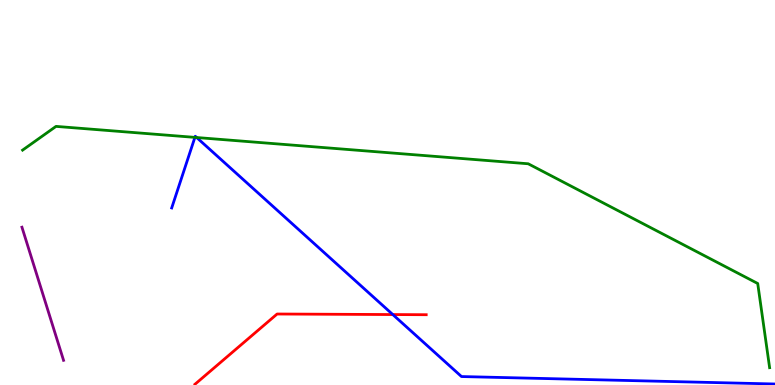[{'lines': ['blue', 'red'], 'intersections': [{'x': 5.07, 'y': 1.83}]}, {'lines': ['green', 'red'], 'intersections': []}, {'lines': ['purple', 'red'], 'intersections': []}, {'lines': ['blue', 'green'], 'intersections': [{'x': 2.51, 'y': 6.43}, {'x': 2.54, 'y': 6.43}]}, {'lines': ['blue', 'purple'], 'intersections': []}, {'lines': ['green', 'purple'], 'intersections': []}]